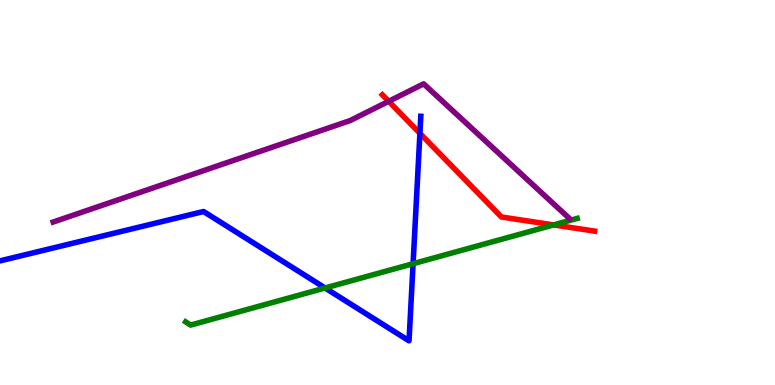[{'lines': ['blue', 'red'], 'intersections': [{'x': 5.42, 'y': 6.54}]}, {'lines': ['green', 'red'], 'intersections': [{'x': 7.14, 'y': 4.16}]}, {'lines': ['purple', 'red'], 'intersections': [{'x': 5.02, 'y': 7.37}]}, {'lines': ['blue', 'green'], 'intersections': [{'x': 4.19, 'y': 2.52}, {'x': 5.33, 'y': 3.15}]}, {'lines': ['blue', 'purple'], 'intersections': []}, {'lines': ['green', 'purple'], 'intersections': []}]